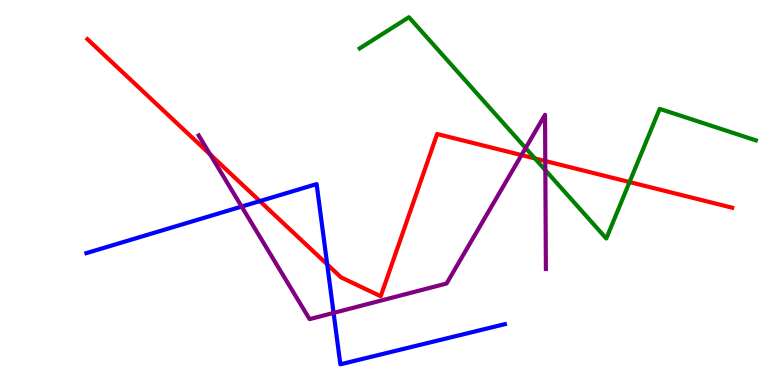[{'lines': ['blue', 'red'], 'intersections': [{'x': 3.35, 'y': 4.78}, {'x': 4.22, 'y': 3.13}]}, {'lines': ['green', 'red'], 'intersections': [{'x': 6.9, 'y': 5.89}, {'x': 8.12, 'y': 5.27}]}, {'lines': ['purple', 'red'], 'intersections': [{'x': 2.71, 'y': 5.99}, {'x': 6.73, 'y': 5.97}, {'x': 7.04, 'y': 5.82}]}, {'lines': ['blue', 'green'], 'intersections': []}, {'lines': ['blue', 'purple'], 'intersections': [{'x': 3.12, 'y': 4.63}, {'x': 4.3, 'y': 1.87}]}, {'lines': ['green', 'purple'], 'intersections': [{'x': 6.78, 'y': 6.15}, {'x': 7.04, 'y': 5.58}]}]